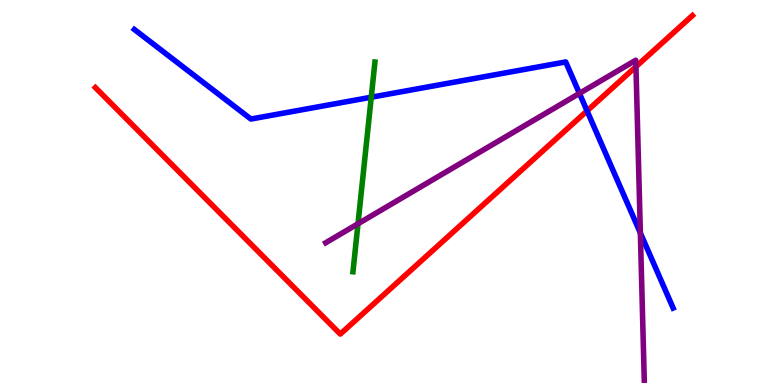[{'lines': ['blue', 'red'], 'intersections': [{'x': 7.57, 'y': 7.12}]}, {'lines': ['green', 'red'], 'intersections': []}, {'lines': ['purple', 'red'], 'intersections': [{'x': 8.21, 'y': 8.27}]}, {'lines': ['blue', 'green'], 'intersections': [{'x': 4.79, 'y': 7.48}]}, {'lines': ['blue', 'purple'], 'intersections': [{'x': 7.48, 'y': 7.57}, {'x': 8.26, 'y': 3.95}]}, {'lines': ['green', 'purple'], 'intersections': [{'x': 4.62, 'y': 4.19}]}]